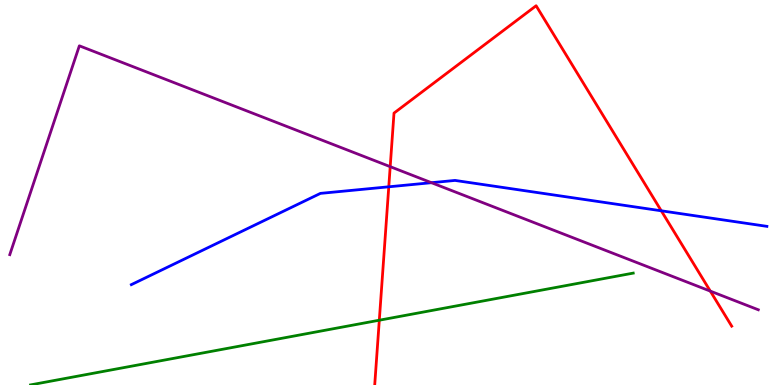[{'lines': ['blue', 'red'], 'intersections': [{'x': 5.02, 'y': 5.15}, {'x': 8.53, 'y': 4.52}]}, {'lines': ['green', 'red'], 'intersections': [{'x': 4.89, 'y': 1.68}]}, {'lines': ['purple', 'red'], 'intersections': [{'x': 5.03, 'y': 5.67}, {'x': 9.17, 'y': 2.44}]}, {'lines': ['blue', 'green'], 'intersections': []}, {'lines': ['blue', 'purple'], 'intersections': [{'x': 5.57, 'y': 5.25}]}, {'lines': ['green', 'purple'], 'intersections': []}]